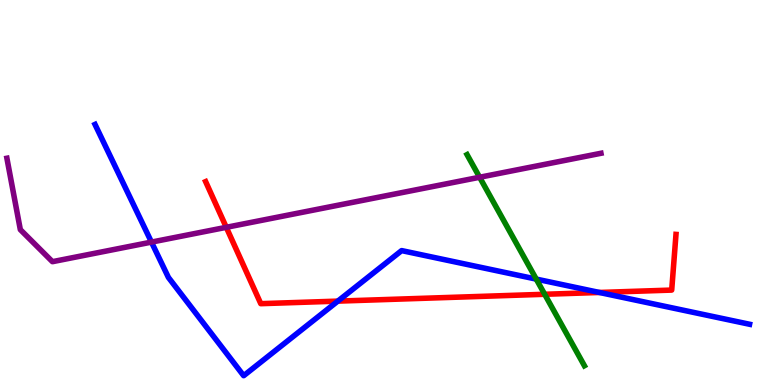[{'lines': ['blue', 'red'], 'intersections': [{'x': 4.36, 'y': 2.18}, {'x': 7.73, 'y': 2.4}]}, {'lines': ['green', 'red'], 'intersections': [{'x': 7.03, 'y': 2.36}]}, {'lines': ['purple', 'red'], 'intersections': [{'x': 2.92, 'y': 4.1}]}, {'lines': ['blue', 'green'], 'intersections': [{'x': 6.92, 'y': 2.75}]}, {'lines': ['blue', 'purple'], 'intersections': [{'x': 1.95, 'y': 3.71}]}, {'lines': ['green', 'purple'], 'intersections': [{'x': 6.19, 'y': 5.4}]}]